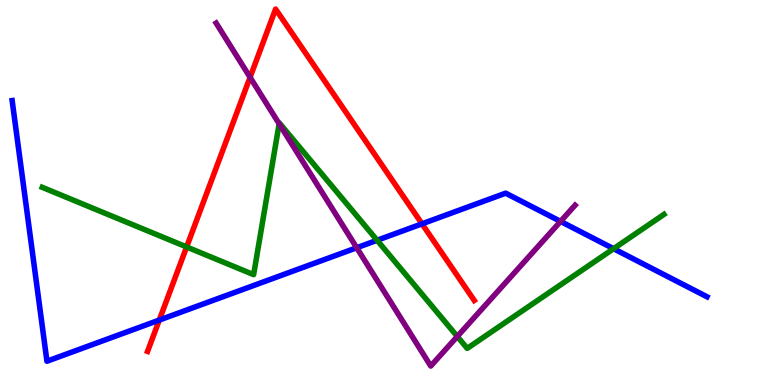[{'lines': ['blue', 'red'], 'intersections': [{'x': 2.06, 'y': 1.69}, {'x': 5.45, 'y': 4.19}]}, {'lines': ['green', 'red'], 'intersections': [{'x': 2.41, 'y': 3.59}]}, {'lines': ['purple', 'red'], 'intersections': [{'x': 3.23, 'y': 7.99}]}, {'lines': ['blue', 'green'], 'intersections': [{'x': 4.87, 'y': 3.76}, {'x': 7.92, 'y': 3.54}]}, {'lines': ['blue', 'purple'], 'intersections': [{'x': 4.6, 'y': 3.57}, {'x': 7.23, 'y': 4.25}]}, {'lines': ['green', 'purple'], 'intersections': [{'x': 3.6, 'y': 6.78}, {'x': 5.9, 'y': 1.26}]}]